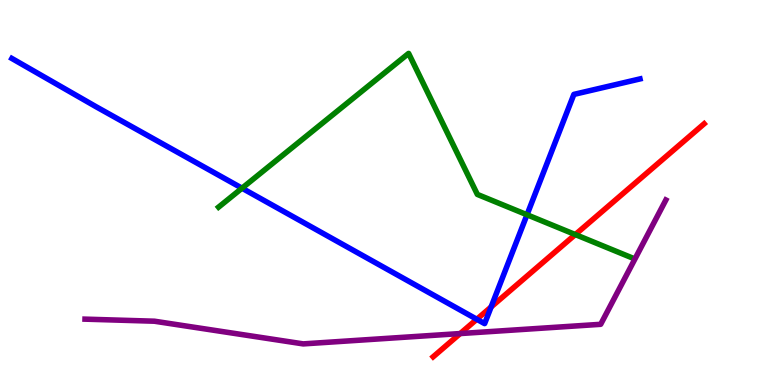[{'lines': ['blue', 'red'], 'intersections': [{'x': 6.15, 'y': 1.71}, {'x': 6.34, 'y': 2.03}]}, {'lines': ['green', 'red'], 'intersections': [{'x': 7.42, 'y': 3.91}]}, {'lines': ['purple', 'red'], 'intersections': [{'x': 5.94, 'y': 1.34}]}, {'lines': ['blue', 'green'], 'intersections': [{'x': 3.12, 'y': 5.11}, {'x': 6.8, 'y': 4.42}]}, {'lines': ['blue', 'purple'], 'intersections': []}, {'lines': ['green', 'purple'], 'intersections': []}]